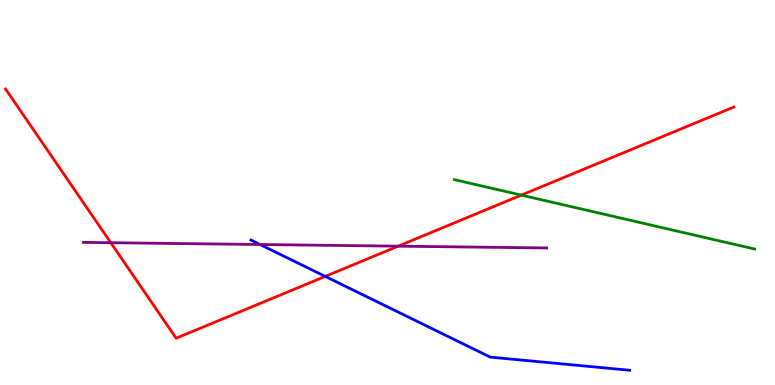[{'lines': ['blue', 'red'], 'intersections': [{'x': 4.2, 'y': 2.82}]}, {'lines': ['green', 'red'], 'intersections': [{'x': 6.73, 'y': 4.93}]}, {'lines': ['purple', 'red'], 'intersections': [{'x': 1.43, 'y': 3.7}, {'x': 5.14, 'y': 3.61}]}, {'lines': ['blue', 'green'], 'intersections': []}, {'lines': ['blue', 'purple'], 'intersections': [{'x': 3.36, 'y': 3.65}]}, {'lines': ['green', 'purple'], 'intersections': []}]